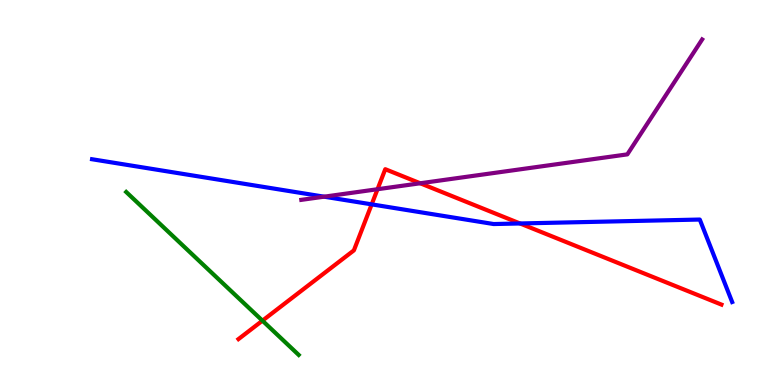[{'lines': ['blue', 'red'], 'intersections': [{'x': 4.8, 'y': 4.69}, {'x': 6.71, 'y': 4.2}]}, {'lines': ['green', 'red'], 'intersections': [{'x': 3.39, 'y': 1.67}]}, {'lines': ['purple', 'red'], 'intersections': [{'x': 4.87, 'y': 5.08}, {'x': 5.42, 'y': 5.24}]}, {'lines': ['blue', 'green'], 'intersections': []}, {'lines': ['blue', 'purple'], 'intersections': [{'x': 4.18, 'y': 4.89}]}, {'lines': ['green', 'purple'], 'intersections': []}]